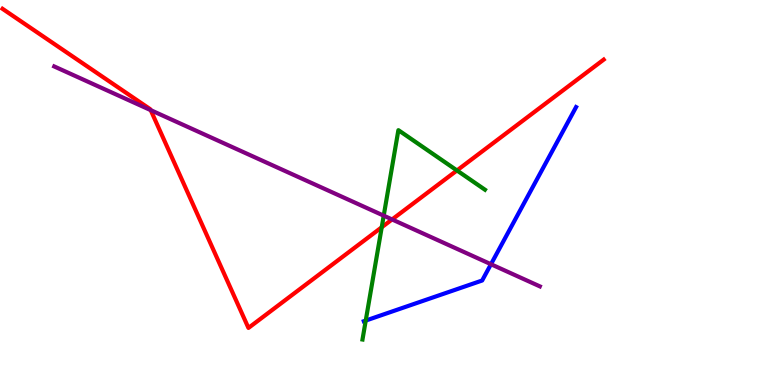[{'lines': ['blue', 'red'], 'intersections': []}, {'lines': ['green', 'red'], 'intersections': [{'x': 4.93, 'y': 4.1}, {'x': 5.9, 'y': 5.57}]}, {'lines': ['purple', 'red'], 'intersections': [{'x': 1.94, 'y': 7.14}, {'x': 5.06, 'y': 4.3}]}, {'lines': ['blue', 'green'], 'intersections': [{'x': 4.72, 'y': 1.67}]}, {'lines': ['blue', 'purple'], 'intersections': [{'x': 6.34, 'y': 3.14}]}, {'lines': ['green', 'purple'], 'intersections': [{'x': 4.95, 'y': 4.4}]}]